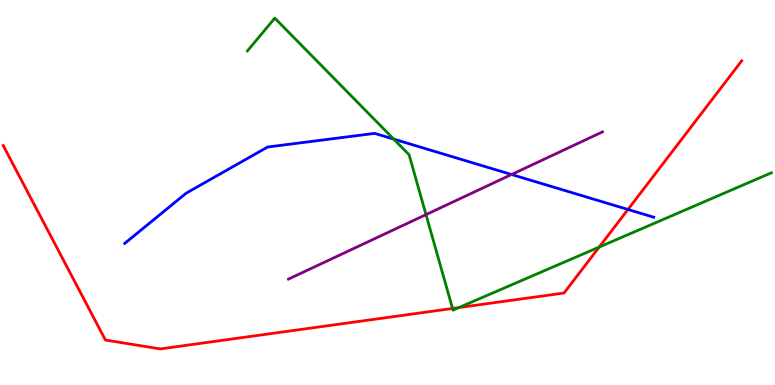[{'lines': ['blue', 'red'], 'intersections': [{'x': 8.1, 'y': 4.56}]}, {'lines': ['green', 'red'], 'intersections': [{'x': 5.84, 'y': 1.99}, {'x': 5.92, 'y': 2.01}, {'x': 7.73, 'y': 3.58}]}, {'lines': ['purple', 'red'], 'intersections': []}, {'lines': ['blue', 'green'], 'intersections': [{'x': 5.08, 'y': 6.39}]}, {'lines': ['blue', 'purple'], 'intersections': [{'x': 6.6, 'y': 5.47}]}, {'lines': ['green', 'purple'], 'intersections': [{'x': 5.5, 'y': 4.43}]}]